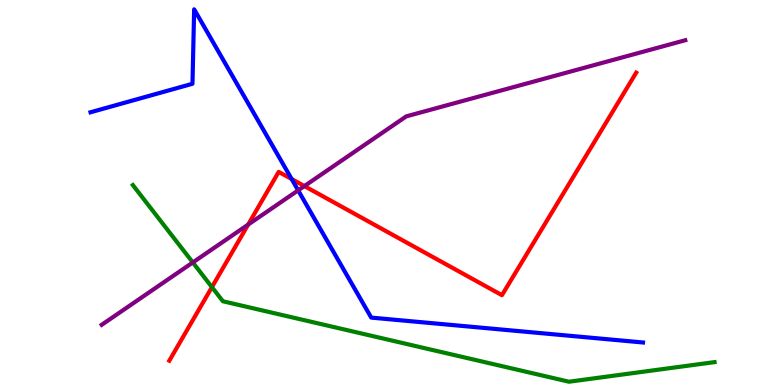[{'lines': ['blue', 'red'], 'intersections': [{'x': 3.76, 'y': 5.35}]}, {'lines': ['green', 'red'], 'intersections': [{'x': 2.73, 'y': 2.54}]}, {'lines': ['purple', 'red'], 'intersections': [{'x': 3.2, 'y': 4.17}, {'x': 3.93, 'y': 5.17}]}, {'lines': ['blue', 'green'], 'intersections': []}, {'lines': ['blue', 'purple'], 'intersections': [{'x': 3.85, 'y': 5.06}]}, {'lines': ['green', 'purple'], 'intersections': [{'x': 2.49, 'y': 3.18}]}]